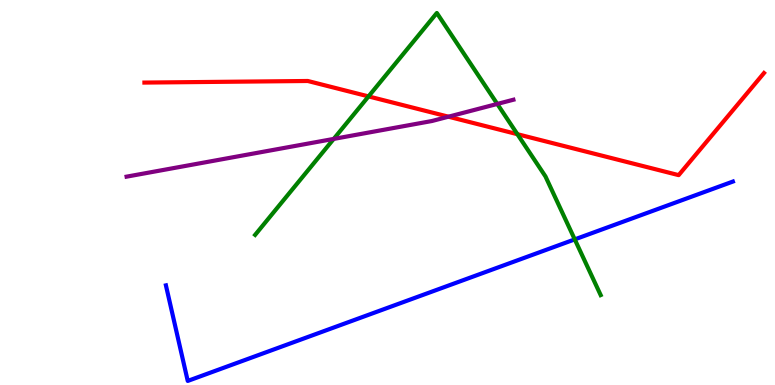[{'lines': ['blue', 'red'], 'intersections': []}, {'lines': ['green', 'red'], 'intersections': [{'x': 4.76, 'y': 7.5}, {'x': 6.68, 'y': 6.51}]}, {'lines': ['purple', 'red'], 'intersections': [{'x': 5.79, 'y': 6.97}]}, {'lines': ['blue', 'green'], 'intersections': [{'x': 7.42, 'y': 3.78}]}, {'lines': ['blue', 'purple'], 'intersections': []}, {'lines': ['green', 'purple'], 'intersections': [{'x': 4.31, 'y': 6.39}, {'x': 6.42, 'y': 7.3}]}]